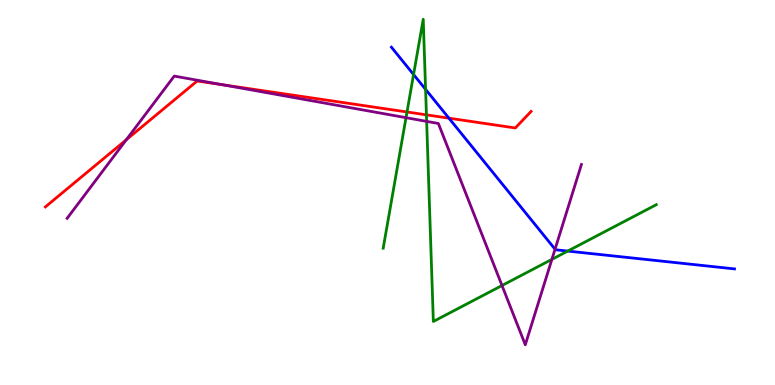[{'lines': ['blue', 'red'], 'intersections': [{'x': 5.79, 'y': 6.93}]}, {'lines': ['green', 'red'], 'intersections': [{'x': 5.25, 'y': 7.09}, {'x': 5.5, 'y': 7.02}]}, {'lines': ['purple', 'red'], 'intersections': [{'x': 1.63, 'y': 6.37}, {'x': 2.86, 'y': 7.8}]}, {'lines': ['blue', 'green'], 'intersections': [{'x': 5.34, 'y': 8.06}, {'x': 5.49, 'y': 7.68}, {'x': 7.33, 'y': 3.48}]}, {'lines': ['blue', 'purple'], 'intersections': [{'x': 7.16, 'y': 3.53}]}, {'lines': ['green', 'purple'], 'intersections': [{'x': 5.24, 'y': 6.94}, {'x': 5.51, 'y': 6.85}, {'x': 6.48, 'y': 2.58}, {'x': 7.12, 'y': 3.26}]}]